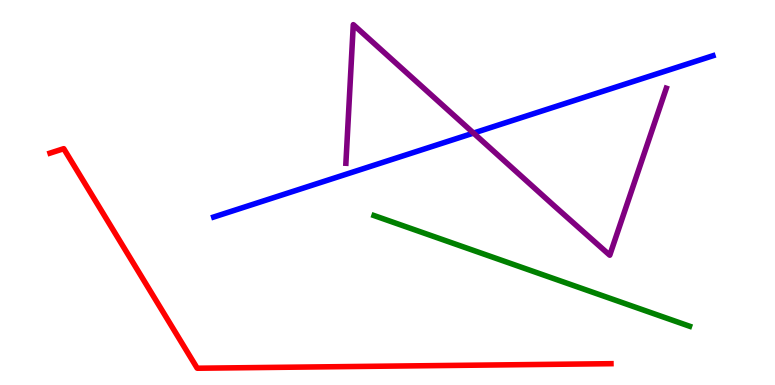[{'lines': ['blue', 'red'], 'intersections': []}, {'lines': ['green', 'red'], 'intersections': []}, {'lines': ['purple', 'red'], 'intersections': []}, {'lines': ['blue', 'green'], 'intersections': []}, {'lines': ['blue', 'purple'], 'intersections': [{'x': 6.11, 'y': 6.54}]}, {'lines': ['green', 'purple'], 'intersections': []}]